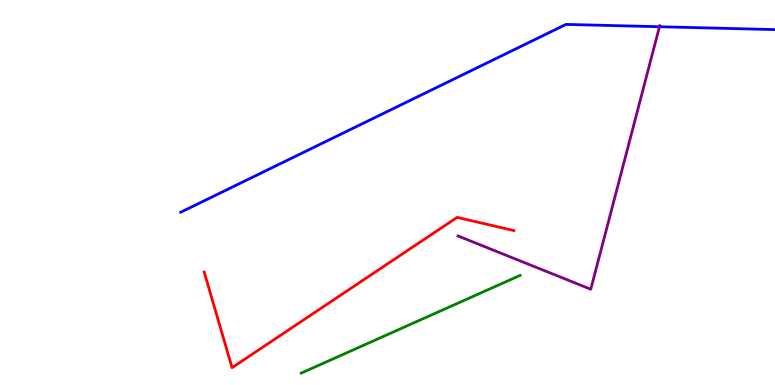[{'lines': ['blue', 'red'], 'intersections': []}, {'lines': ['green', 'red'], 'intersections': []}, {'lines': ['purple', 'red'], 'intersections': []}, {'lines': ['blue', 'green'], 'intersections': []}, {'lines': ['blue', 'purple'], 'intersections': [{'x': 8.51, 'y': 9.31}]}, {'lines': ['green', 'purple'], 'intersections': []}]